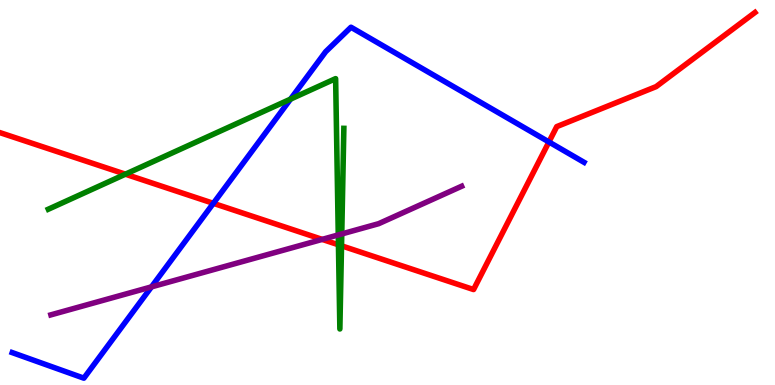[{'lines': ['blue', 'red'], 'intersections': [{'x': 2.75, 'y': 4.72}, {'x': 7.08, 'y': 6.31}]}, {'lines': ['green', 'red'], 'intersections': [{'x': 1.62, 'y': 5.48}, {'x': 4.37, 'y': 3.64}, {'x': 4.41, 'y': 3.62}]}, {'lines': ['purple', 'red'], 'intersections': [{'x': 4.16, 'y': 3.78}]}, {'lines': ['blue', 'green'], 'intersections': [{'x': 3.75, 'y': 7.43}]}, {'lines': ['blue', 'purple'], 'intersections': [{'x': 1.95, 'y': 2.55}]}, {'lines': ['green', 'purple'], 'intersections': [{'x': 4.36, 'y': 3.9}, {'x': 4.41, 'y': 3.92}]}]